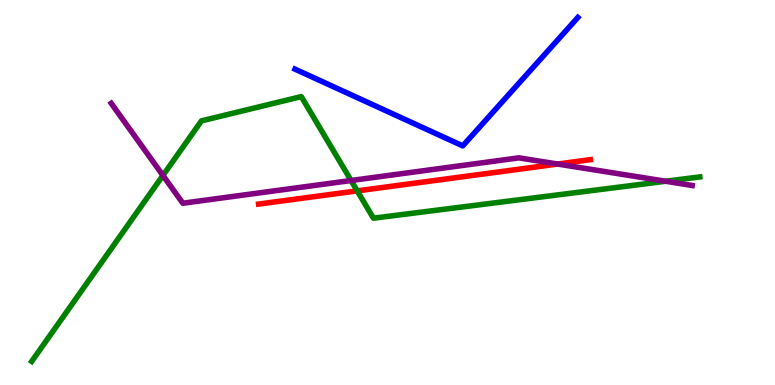[{'lines': ['blue', 'red'], 'intersections': []}, {'lines': ['green', 'red'], 'intersections': [{'x': 4.61, 'y': 5.04}]}, {'lines': ['purple', 'red'], 'intersections': [{'x': 7.2, 'y': 5.74}]}, {'lines': ['blue', 'green'], 'intersections': []}, {'lines': ['blue', 'purple'], 'intersections': []}, {'lines': ['green', 'purple'], 'intersections': [{'x': 2.1, 'y': 5.44}, {'x': 4.53, 'y': 5.31}, {'x': 8.59, 'y': 5.29}]}]